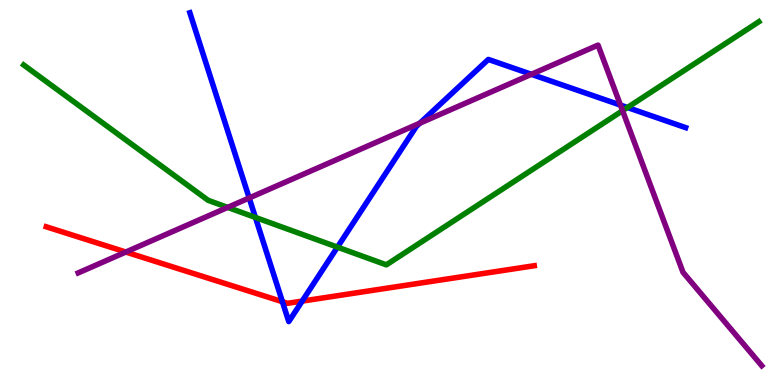[{'lines': ['blue', 'red'], 'intersections': [{'x': 3.64, 'y': 2.16}, {'x': 3.9, 'y': 2.18}]}, {'lines': ['green', 'red'], 'intersections': []}, {'lines': ['purple', 'red'], 'intersections': [{'x': 1.62, 'y': 3.45}]}, {'lines': ['blue', 'green'], 'intersections': [{'x': 3.3, 'y': 4.35}, {'x': 4.35, 'y': 3.58}, {'x': 8.1, 'y': 7.21}]}, {'lines': ['blue', 'purple'], 'intersections': [{'x': 3.22, 'y': 4.86}, {'x': 5.42, 'y': 6.8}, {'x': 6.86, 'y': 8.07}, {'x': 8.01, 'y': 7.27}]}, {'lines': ['green', 'purple'], 'intersections': [{'x': 2.94, 'y': 4.61}, {'x': 8.03, 'y': 7.12}]}]